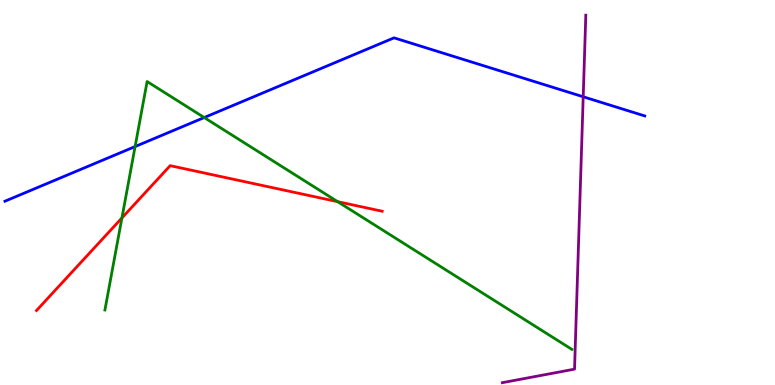[{'lines': ['blue', 'red'], 'intersections': []}, {'lines': ['green', 'red'], 'intersections': [{'x': 1.57, 'y': 4.34}, {'x': 4.36, 'y': 4.76}]}, {'lines': ['purple', 'red'], 'intersections': []}, {'lines': ['blue', 'green'], 'intersections': [{'x': 1.74, 'y': 6.19}, {'x': 2.64, 'y': 6.95}]}, {'lines': ['blue', 'purple'], 'intersections': [{'x': 7.53, 'y': 7.49}]}, {'lines': ['green', 'purple'], 'intersections': []}]